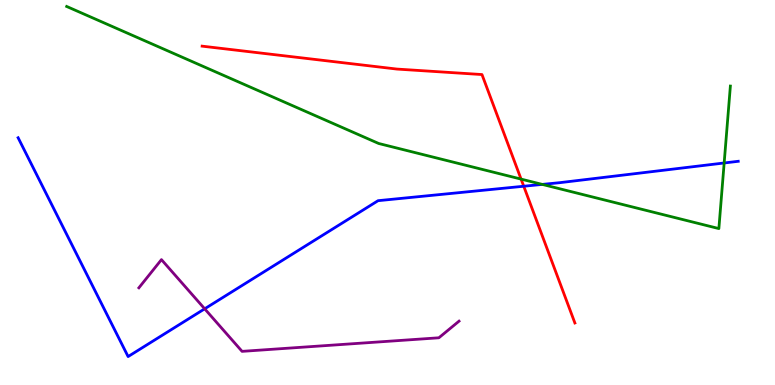[{'lines': ['blue', 'red'], 'intersections': [{'x': 6.76, 'y': 5.16}]}, {'lines': ['green', 'red'], 'intersections': [{'x': 6.72, 'y': 5.35}]}, {'lines': ['purple', 'red'], 'intersections': []}, {'lines': ['blue', 'green'], 'intersections': [{'x': 7.0, 'y': 5.21}, {'x': 9.34, 'y': 5.77}]}, {'lines': ['blue', 'purple'], 'intersections': [{'x': 2.64, 'y': 1.98}]}, {'lines': ['green', 'purple'], 'intersections': []}]